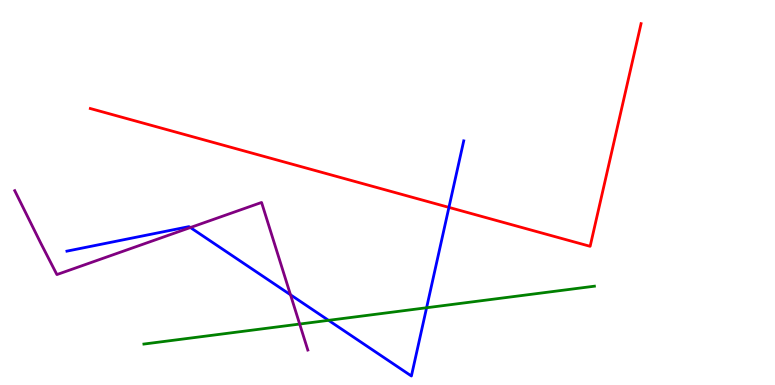[{'lines': ['blue', 'red'], 'intersections': [{'x': 5.79, 'y': 4.61}]}, {'lines': ['green', 'red'], 'intersections': []}, {'lines': ['purple', 'red'], 'intersections': []}, {'lines': ['blue', 'green'], 'intersections': [{'x': 4.24, 'y': 1.68}, {'x': 5.5, 'y': 2.01}]}, {'lines': ['blue', 'purple'], 'intersections': [{'x': 2.46, 'y': 4.09}, {'x': 3.75, 'y': 2.34}]}, {'lines': ['green', 'purple'], 'intersections': [{'x': 3.87, 'y': 1.58}]}]